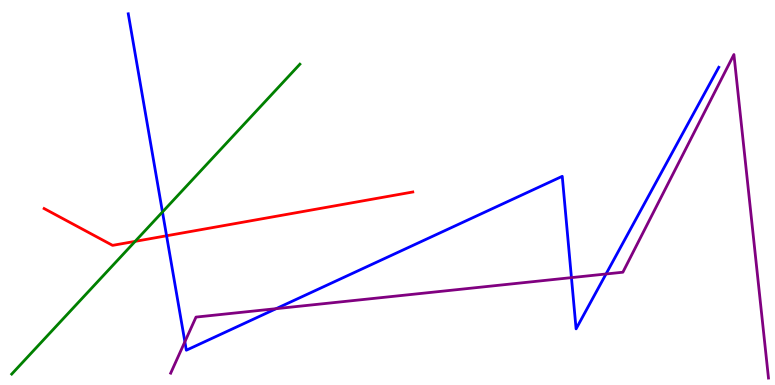[{'lines': ['blue', 'red'], 'intersections': [{'x': 2.15, 'y': 3.88}]}, {'lines': ['green', 'red'], 'intersections': [{'x': 1.74, 'y': 3.73}]}, {'lines': ['purple', 'red'], 'intersections': []}, {'lines': ['blue', 'green'], 'intersections': [{'x': 2.1, 'y': 4.49}]}, {'lines': ['blue', 'purple'], 'intersections': [{'x': 2.39, 'y': 1.12}, {'x': 3.56, 'y': 1.98}, {'x': 7.37, 'y': 2.79}, {'x': 7.82, 'y': 2.88}]}, {'lines': ['green', 'purple'], 'intersections': []}]